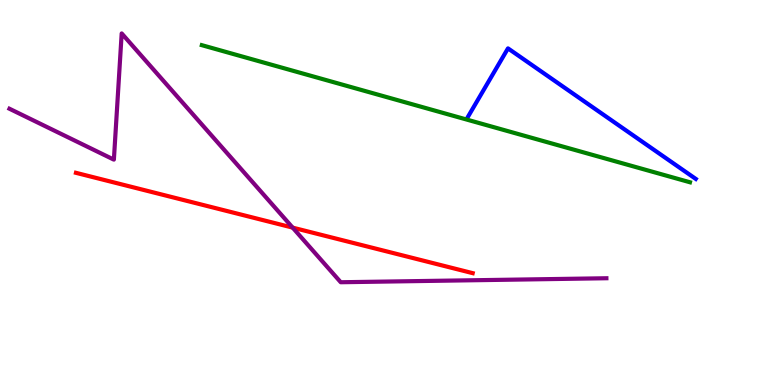[{'lines': ['blue', 'red'], 'intersections': []}, {'lines': ['green', 'red'], 'intersections': []}, {'lines': ['purple', 'red'], 'intersections': [{'x': 3.78, 'y': 4.09}]}, {'lines': ['blue', 'green'], 'intersections': []}, {'lines': ['blue', 'purple'], 'intersections': []}, {'lines': ['green', 'purple'], 'intersections': []}]